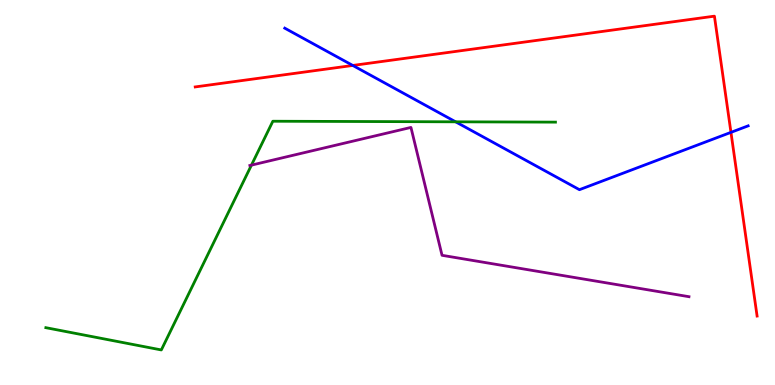[{'lines': ['blue', 'red'], 'intersections': [{'x': 4.55, 'y': 8.3}, {'x': 9.43, 'y': 6.56}]}, {'lines': ['green', 'red'], 'intersections': []}, {'lines': ['purple', 'red'], 'intersections': []}, {'lines': ['blue', 'green'], 'intersections': [{'x': 5.88, 'y': 6.84}]}, {'lines': ['blue', 'purple'], 'intersections': []}, {'lines': ['green', 'purple'], 'intersections': [{'x': 3.24, 'y': 5.71}]}]